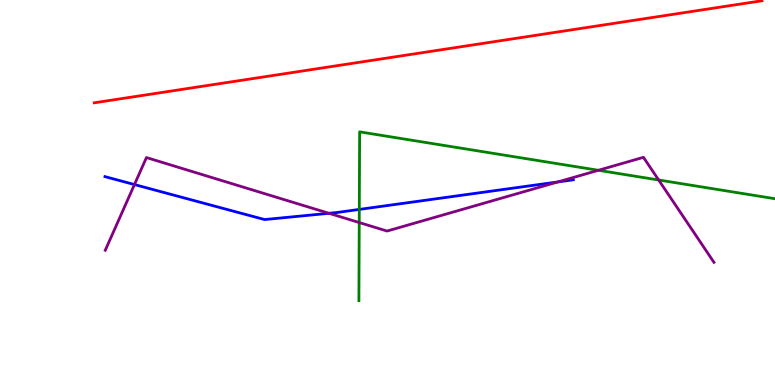[{'lines': ['blue', 'red'], 'intersections': []}, {'lines': ['green', 'red'], 'intersections': []}, {'lines': ['purple', 'red'], 'intersections': []}, {'lines': ['blue', 'green'], 'intersections': [{'x': 4.64, 'y': 4.56}]}, {'lines': ['blue', 'purple'], 'intersections': [{'x': 1.73, 'y': 5.21}, {'x': 4.24, 'y': 4.46}, {'x': 7.2, 'y': 5.27}]}, {'lines': ['green', 'purple'], 'intersections': [{'x': 4.64, 'y': 4.22}, {'x': 7.72, 'y': 5.58}, {'x': 8.5, 'y': 5.32}]}]